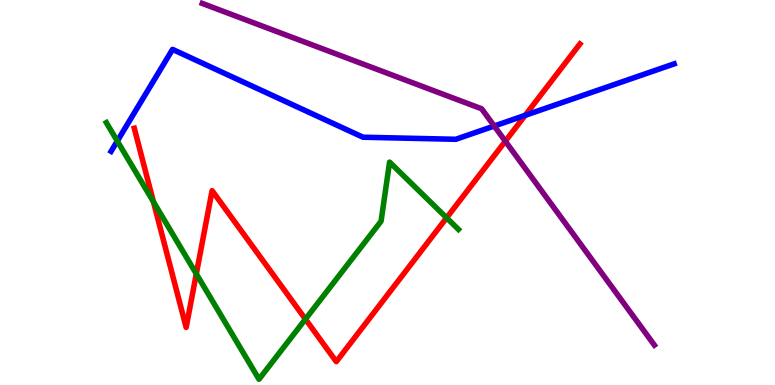[{'lines': ['blue', 'red'], 'intersections': [{'x': 6.78, 'y': 7.0}]}, {'lines': ['green', 'red'], 'intersections': [{'x': 1.98, 'y': 4.76}, {'x': 2.53, 'y': 2.89}, {'x': 3.94, 'y': 1.71}, {'x': 5.76, 'y': 4.34}]}, {'lines': ['purple', 'red'], 'intersections': [{'x': 6.52, 'y': 6.33}]}, {'lines': ['blue', 'green'], 'intersections': [{'x': 1.51, 'y': 6.34}]}, {'lines': ['blue', 'purple'], 'intersections': [{'x': 6.38, 'y': 6.73}]}, {'lines': ['green', 'purple'], 'intersections': []}]